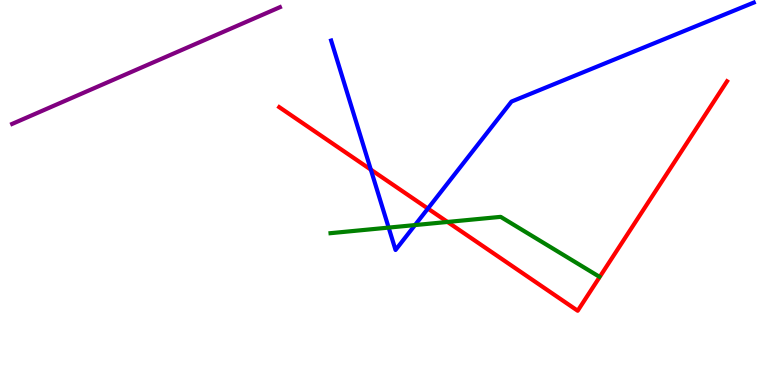[{'lines': ['blue', 'red'], 'intersections': [{'x': 4.78, 'y': 5.59}, {'x': 5.52, 'y': 4.58}]}, {'lines': ['green', 'red'], 'intersections': [{'x': 5.77, 'y': 4.24}]}, {'lines': ['purple', 'red'], 'intersections': []}, {'lines': ['blue', 'green'], 'intersections': [{'x': 5.01, 'y': 4.09}, {'x': 5.35, 'y': 4.15}]}, {'lines': ['blue', 'purple'], 'intersections': []}, {'lines': ['green', 'purple'], 'intersections': []}]